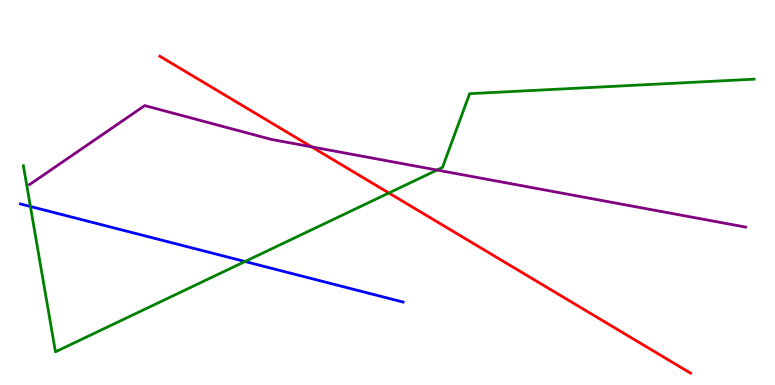[{'lines': ['blue', 'red'], 'intersections': []}, {'lines': ['green', 'red'], 'intersections': [{'x': 5.02, 'y': 4.99}]}, {'lines': ['purple', 'red'], 'intersections': [{'x': 4.02, 'y': 6.19}]}, {'lines': ['blue', 'green'], 'intersections': [{'x': 0.392, 'y': 4.64}, {'x': 3.16, 'y': 3.21}]}, {'lines': ['blue', 'purple'], 'intersections': []}, {'lines': ['green', 'purple'], 'intersections': [{'x': 5.64, 'y': 5.58}]}]